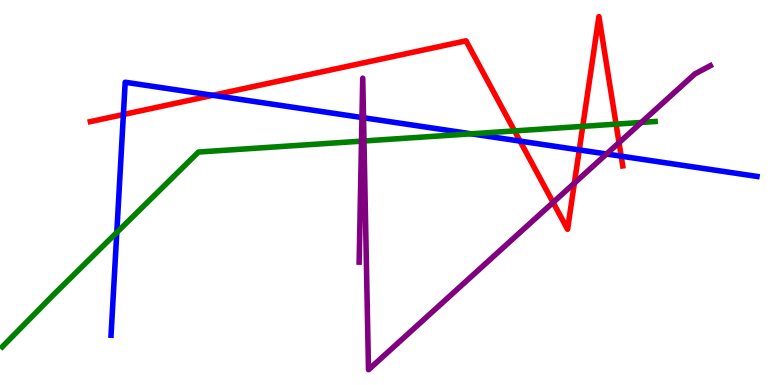[{'lines': ['blue', 'red'], 'intersections': [{'x': 1.59, 'y': 7.03}, {'x': 2.75, 'y': 7.52}, {'x': 6.71, 'y': 6.34}, {'x': 7.47, 'y': 6.11}, {'x': 8.02, 'y': 5.94}]}, {'lines': ['green', 'red'], 'intersections': [{'x': 6.64, 'y': 6.6}, {'x': 7.52, 'y': 6.72}, {'x': 7.95, 'y': 6.78}]}, {'lines': ['purple', 'red'], 'intersections': [{'x': 7.14, 'y': 4.74}, {'x': 7.41, 'y': 5.24}, {'x': 7.99, 'y': 6.29}]}, {'lines': ['blue', 'green'], 'intersections': [{'x': 1.51, 'y': 3.96}, {'x': 6.08, 'y': 6.52}]}, {'lines': ['blue', 'purple'], 'intersections': [{'x': 4.67, 'y': 6.95}, {'x': 4.69, 'y': 6.94}, {'x': 7.83, 'y': 6.0}]}, {'lines': ['green', 'purple'], 'intersections': [{'x': 4.66, 'y': 6.33}, {'x': 4.7, 'y': 6.34}, {'x': 8.28, 'y': 6.82}]}]